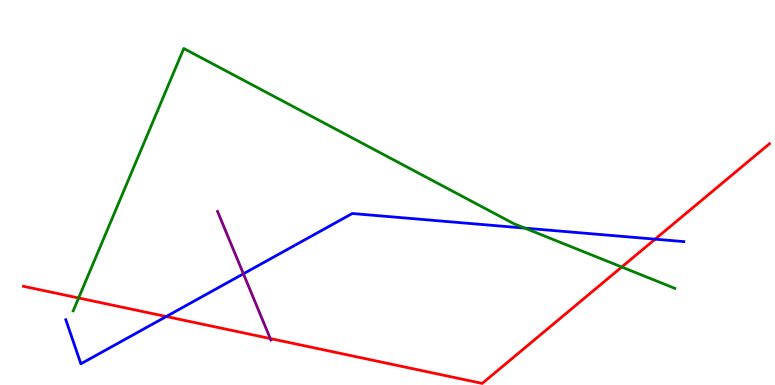[{'lines': ['blue', 'red'], 'intersections': [{'x': 2.15, 'y': 1.78}, {'x': 8.45, 'y': 3.79}]}, {'lines': ['green', 'red'], 'intersections': [{'x': 1.01, 'y': 2.26}, {'x': 8.02, 'y': 3.06}]}, {'lines': ['purple', 'red'], 'intersections': [{'x': 3.49, 'y': 1.21}]}, {'lines': ['blue', 'green'], 'intersections': [{'x': 6.77, 'y': 4.07}]}, {'lines': ['blue', 'purple'], 'intersections': [{'x': 3.14, 'y': 2.89}]}, {'lines': ['green', 'purple'], 'intersections': []}]